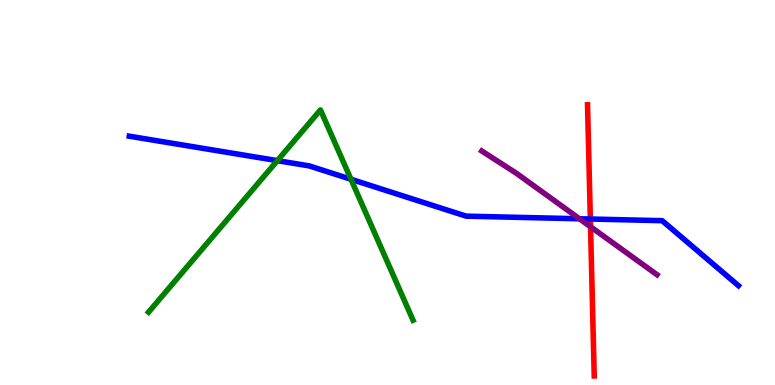[{'lines': ['blue', 'red'], 'intersections': [{'x': 7.62, 'y': 4.31}]}, {'lines': ['green', 'red'], 'intersections': []}, {'lines': ['purple', 'red'], 'intersections': [{'x': 7.62, 'y': 4.11}]}, {'lines': ['blue', 'green'], 'intersections': [{'x': 3.58, 'y': 5.83}, {'x': 4.53, 'y': 5.34}]}, {'lines': ['blue', 'purple'], 'intersections': [{'x': 7.48, 'y': 4.32}]}, {'lines': ['green', 'purple'], 'intersections': []}]